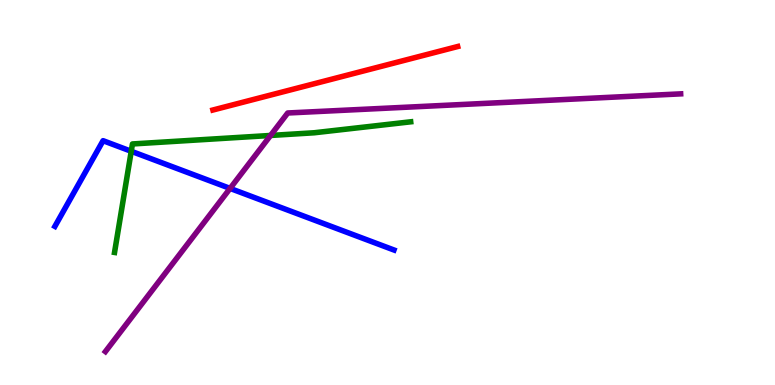[{'lines': ['blue', 'red'], 'intersections': []}, {'lines': ['green', 'red'], 'intersections': []}, {'lines': ['purple', 'red'], 'intersections': []}, {'lines': ['blue', 'green'], 'intersections': [{'x': 1.69, 'y': 6.07}]}, {'lines': ['blue', 'purple'], 'intersections': [{'x': 2.97, 'y': 5.11}]}, {'lines': ['green', 'purple'], 'intersections': [{'x': 3.49, 'y': 6.48}]}]